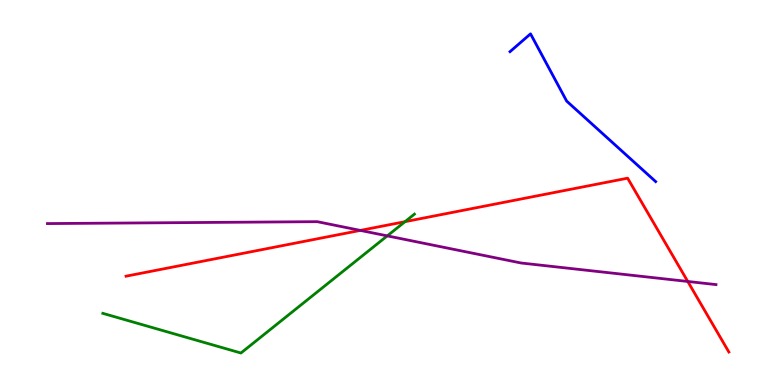[{'lines': ['blue', 'red'], 'intersections': []}, {'lines': ['green', 'red'], 'intersections': [{'x': 5.23, 'y': 4.24}]}, {'lines': ['purple', 'red'], 'intersections': [{'x': 4.65, 'y': 4.02}, {'x': 8.87, 'y': 2.69}]}, {'lines': ['blue', 'green'], 'intersections': []}, {'lines': ['blue', 'purple'], 'intersections': []}, {'lines': ['green', 'purple'], 'intersections': [{'x': 5.0, 'y': 3.87}]}]